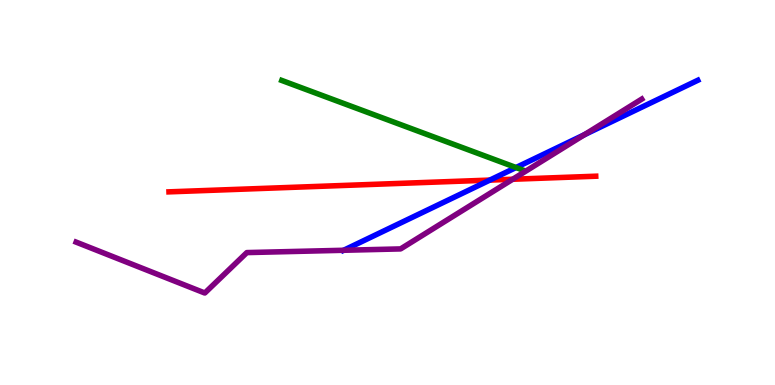[{'lines': ['blue', 'red'], 'intersections': [{'x': 6.32, 'y': 5.32}]}, {'lines': ['green', 'red'], 'intersections': []}, {'lines': ['purple', 'red'], 'intersections': [{'x': 6.62, 'y': 5.34}]}, {'lines': ['blue', 'green'], 'intersections': [{'x': 6.66, 'y': 5.65}]}, {'lines': ['blue', 'purple'], 'intersections': [{'x': 4.43, 'y': 3.5}, {'x': 7.54, 'y': 6.5}]}, {'lines': ['green', 'purple'], 'intersections': []}]